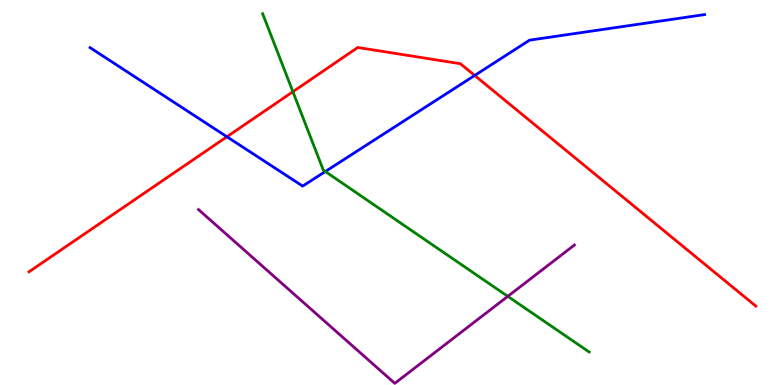[{'lines': ['blue', 'red'], 'intersections': [{'x': 2.93, 'y': 6.45}, {'x': 6.12, 'y': 8.04}]}, {'lines': ['green', 'red'], 'intersections': [{'x': 3.78, 'y': 7.62}]}, {'lines': ['purple', 'red'], 'intersections': []}, {'lines': ['blue', 'green'], 'intersections': [{'x': 4.2, 'y': 5.54}]}, {'lines': ['blue', 'purple'], 'intersections': []}, {'lines': ['green', 'purple'], 'intersections': [{'x': 6.55, 'y': 2.3}]}]